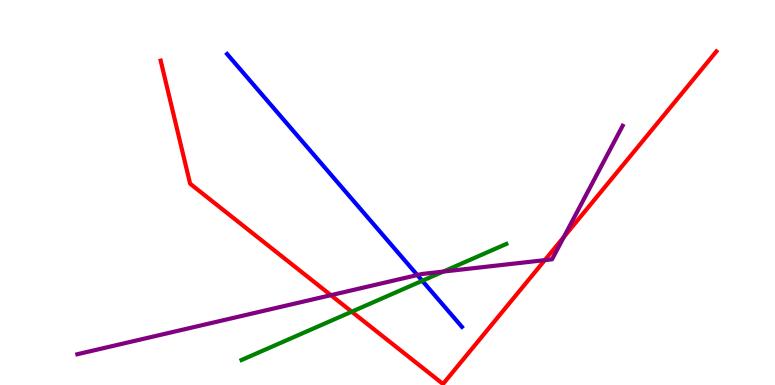[{'lines': ['blue', 'red'], 'intersections': []}, {'lines': ['green', 'red'], 'intersections': [{'x': 4.54, 'y': 1.9}]}, {'lines': ['purple', 'red'], 'intersections': [{'x': 4.27, 'y': 2.33}, {'x': 7.03, 'y': 3.24}, {'x': 7.28, 'y': 3.84}]}, {'lines': ['blue', 'green'], 'intersections': [{'x': 5.45, 'y': 2.71}]}, {'lines': ['blue', 'purple'], 'intersections': [{'x': 5.38, 'y': 2.86}]}, {'lines': ['green', 'purple'], 'intersections': [{'x': 5.72, 'y': 2.95}]}]